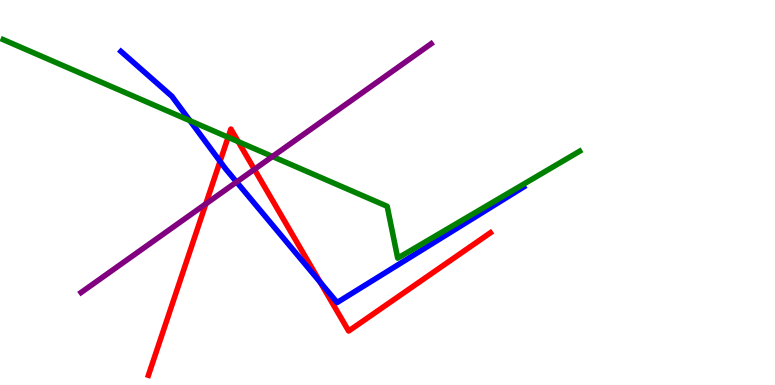[{'lines': ['blue', 'red'], 'intersections': [{'x': 2.84, 'y': 5.81}, {'x': 4.13, 'y': 2.67}]}, {'lines': ['green', 'red'], 'intersections': [{'x': 2.94, 'y': 6.43}, {'x': 3.07, 'y': 6.32}]}, {'lines': ['purple', 'red'], 'intersections': [{'x': 2.66, 'y': 4.7}, {'x': 3.28, 'y': 5.6}]}, {'lines': ['blue', 'green'], 'intersections': [{'x': 2.45, 'y': 6.87}]}, {'lines': ['blue', 'purple'], 'intersections': [{'x': 3.05, 'y': 5.27}]}, {'lines': ['green', 'purple'], 'intersections': [{'x': 3.52, 'y': 5.93}]}]